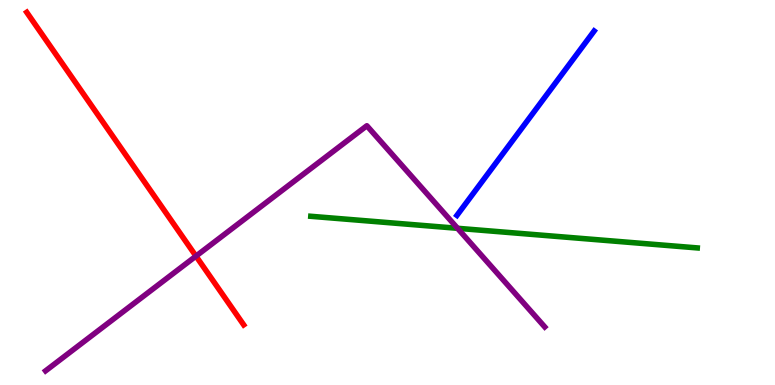[{'lines': ['blue', 'red'], 'intersections': []}, {'lines': ['green', 'red'], 'intersections': []}, {'lines': ['purple', 'red'], 'intersections': [{'x': 2.53, 'y': 3.35}]}, {'lines': ['blue', 'green'], 'intersections': []}, {'lines': ['blue', 'purple'], 'intersections': []}, {'lines': ['green', 'purple'], 'intersections': [{'x': 5.9, 'y': 4.07}]}]